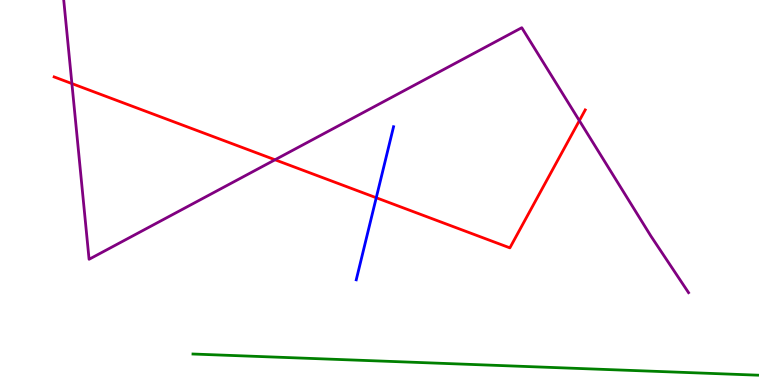[{'lines': ['blue', 'red'], 'intersections': [{'x': 4.85, 'y': 4.86}]}, {'lines': ['green', 'red'], 'intersections': []}, {'lines': ['purple', 'red'], 'intersections': [{'x': 0.928, 'y': 7.83}, {'x': 3.55, 'y': 5.85}, {'x': 7.48, 'y': 6.87}]}, {'lines': ['blue', 'green'], 'intersections': []}, {'lines': ['blue', 'purple'], 'intersections': []}, {'lines': ['green', 'purple'], 'intersections': []}]